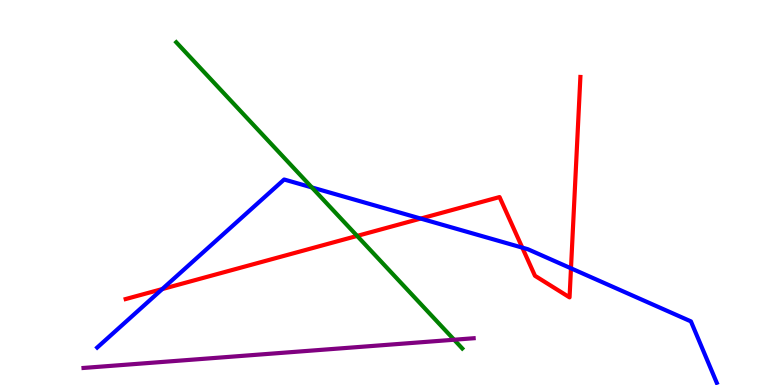[{'lines': ['blue', 'red'], 'intersections': [{'x': 2.09, 'y': 2.49}, {'x': 5.43, 'y': 4.32}, {'x': 6.74, 'y': 3.57}, {'x': 7.37, 'y': 3.03}]}, {'lines': ['green', 'red'], 'intersections': [{'x': 4.61, 'y': 3.87}]}, {'lines': ['purple', 'red'], 'intersections': []}, {'lines': ['blue', 'green'], 'intersections': [{'x': 4.02, 'y': 5.13}]}, {'lines': ['blue', 'purple'], 'intersections': []}, {'lines': ['green', 'purple'], 'intersections': [{'x': 5.86, 'y': 1.18}]}]